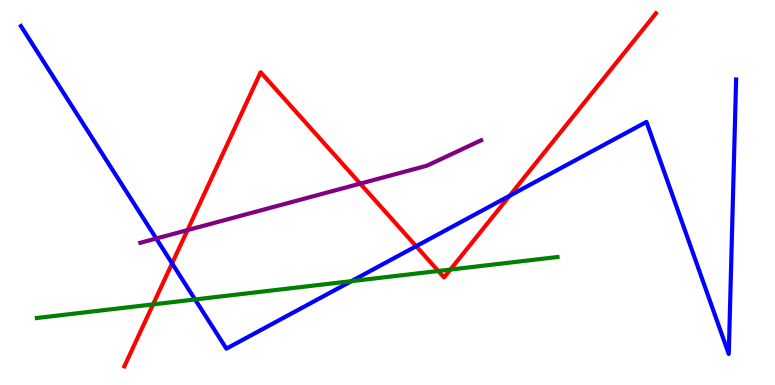[{'lines': ['blue', 'red'], 'intersections': [{'x': 2.22, 'y': 3.16}, {'x': 5.37, 'y': 3.6}, {'x': 6.58, 'y': 4.91}]}, {'lines': ['green', 'red'], 'intersections': [{'x': 1.98, 'y': 2.09}, {'x': 5.66, 'y': 2.96}, {'x': 5.81, 'y': 3.0}]}, {'lines': ['purple', 'red'], 'intersections': [{'x': 2.42, 'y': 4.02}, {'x': 4.65, 'y': 5.23}]}, {'lines': ['blue', 'green'], 'intersections': [{'x': 2.52, 'y': 2.22}, {'x': 4.53, 'y': 2.7}]}, {'lines': ['blue', 'purple'], 'intersections': [{'x': 2.02, 'y': 3.8}]}, {'lines': ['green', 'purple'], 'intersections': []}]